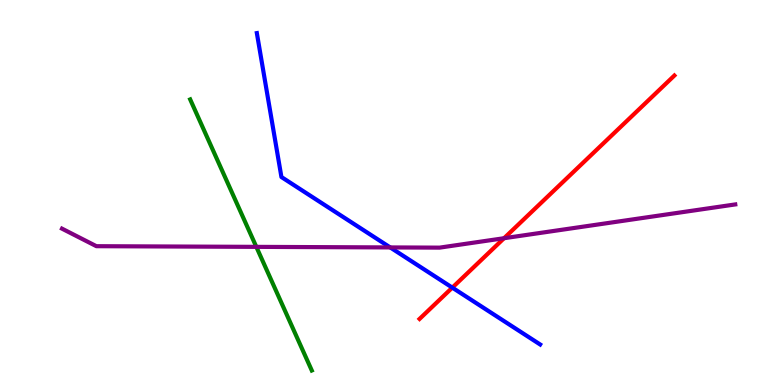[{'lines': ['blue', 'red'], 'intersections': [{'x': 5.84, 'y': 2.53}]}, {'lines': ['green', 'red'], 'intersections': []}, {'lines': ['purple', 'red'], 'intersections': [{'x': 6.5, 'y': 3.81}]}, {'lines': ['blue', 'green'], 'intersections': []}, {'lines': ['blue', 'purple'], 'intersections': [{'x': 5.03, 'y': 3.57}]}, {'lines': ['green', 'purple'], 'intersections': [{'x': 3.31, 'y': 3.59}]}]